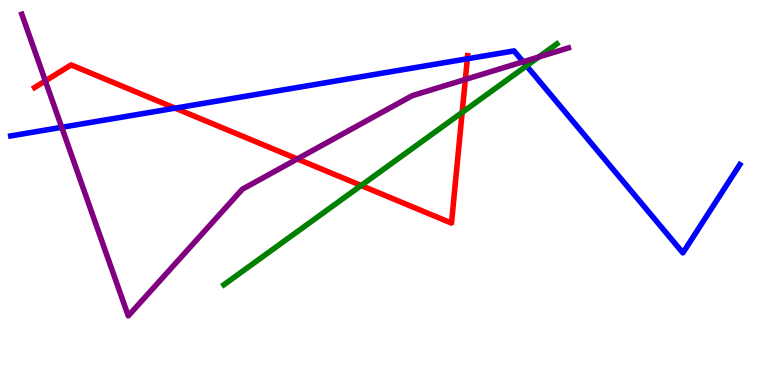[{'lines': ['blue', 'red'], 'intersections': [{'x': 2.26, 'y': 7.19}, {'x': 6.03, 'y': 8.47}]}, {'lines': ['green', 'red'], 'intersections': [{'x': 4.66, 'y': 5.18}, {'x': 5.96, 'y': 7.08}]}, {'lines': ['purple', 'red'], 'intersections': [{'x': 0.585, 'y': 7.9}, {'x': 3.84, 'y': 5.87}, {'x': 6.0, 'y': 7.94}]}, {'lines': ['blue', 'green'], 'intersections': [{'x': 6.79, 'y': 8.29}]}, {'lines': ['blue', 'purple'], 'intersections': [{'x': 0.796, 'y': 6.69}, {'x': 6.75, 'y': 8.4}]}, {'lines': ['green', 'purple'], 'intersections': [{'x': 6.95, 'y': 8.52}]}]